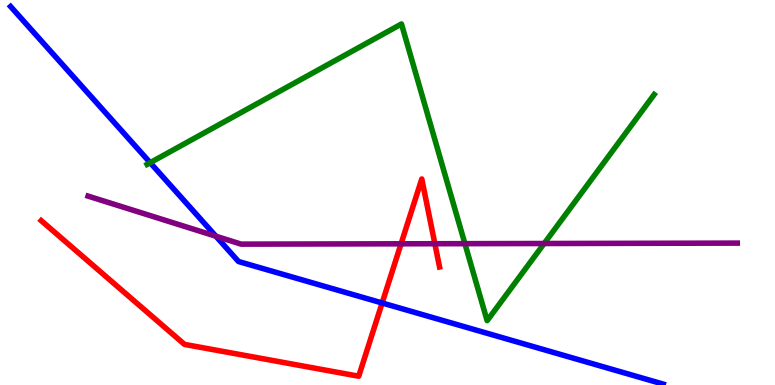[{'lines': ['blue', 'red'], 'intersections': [{'x': 4.93, 'y': 2.13}]}, {'lines': ['green', 'red'], 'intersections': []}, {'lines': ['purple', 'red'], 'intersections': [{'x': 5.17, 'y': 3.67}, {'x': 5.61, 'y': 3.67}]}, {'lines': ['blue', 'green'], 'intersections': [{'x': 1.94, 'y': 5.77}]}, {'lines': ['blue', 'purple'], 'intersections': [{'x': 2.79, 'y': 3.86}]}, {'lines': ['green', 'purple'], 'intersections': [{'x': 6.0, 'y': 3.67}, {'x': 7.02, 'y': 3.68}]}]